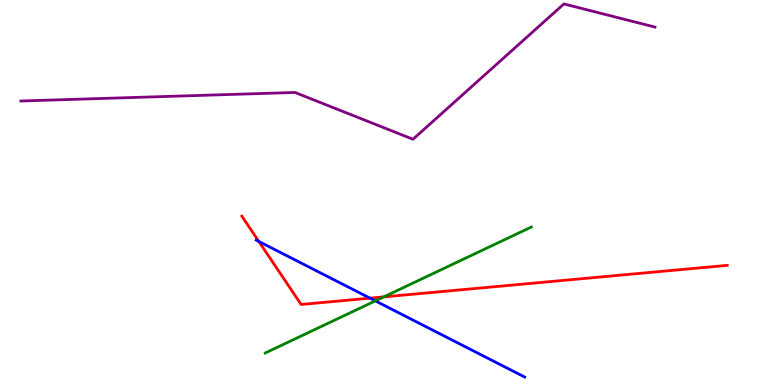[{'lines': ['blue', 'red'], 'intersections': [{'x': 3.34, 'y': 3.73}, {'x': 4.77, 'y': 2.26}]}, {'lines': ['green', 'red'], 'intersections': [{'x': 4.95, 'y': 2.29}]}, {'lines': ['purple', 'red'], 'intersections': []}, {'lines': ['blue', 'green'], 'intersections': [{'x': 4.84, 'y': 2.18}]}, {'lines': ['blue', 'purple'], 'intersections': []}, {'lines': ['green', 'purple'], 'intersections': []}]